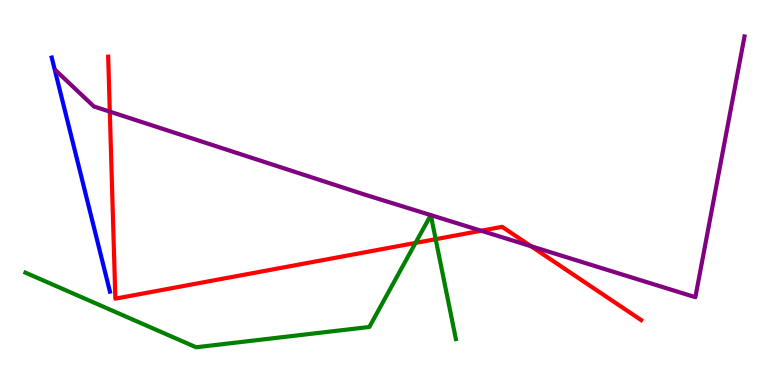[{'lines': ['blue', 'red'], 'intersections': []}, {'lines': ['green', 'red'], 'intersections': [{'x': 5.36, 'y': 3.69}, {'x': 5.62, 'y': 3.79}]}, {'lines': ['purple', 'red'], 'intersections': [{'x': 1.42, 'y': 7.1}, {'x': 6.21, 'y': 4.01}, {'x': 6.85, 'y': 3.61}]}, {'lines': ['blue', 'green'], 'intersections': []}, {'lines': ['blue', 'purple'], 'intersections': []}, {'lines': ['green', 'purple'], 'intersections': []}]